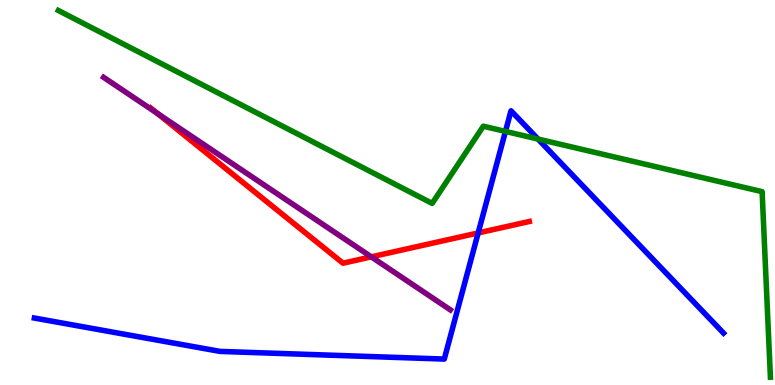[{'lines': ['blue', 'red'], 'intersections': [{'x': 6.17, 'y': 3.95}]}, {'lines': ['green', 'red'], 'intersections': []}, {'lines': ['purple', 'red'], 'intersections': [{'x': 2.03, 'y': 7.05}, {'x': 4.79, 'y': 3.33}]}, {'lines': ['blue', 'green'], 'intersections': [{'x': 6.52, 'y': 6.59}, {'x': 6.94, 'y': 6.39}]}, {'lines': ['blue', 'purple'], 'intersections': []}, {'lines': ['green', 'purple'], 'intersections': []}]